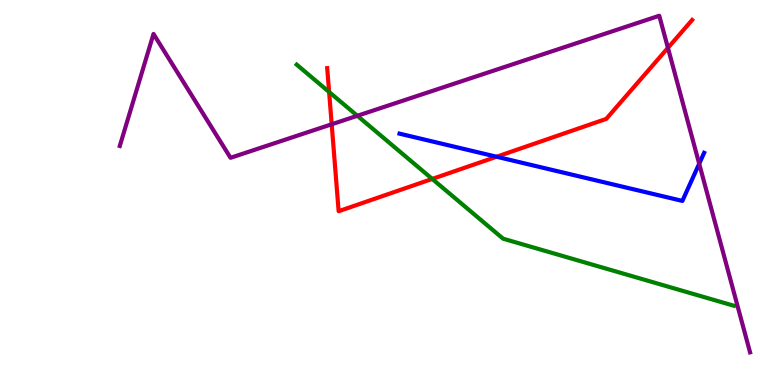[{'lines': ['blue', 'red'], 'intersections': [{'x': 6.41, 'y': 5.93}]}, {'lines': ['green', 'red'], 'intersections': [{'x': 4.25, 'y': 7.61}, {'x': 5.58, 'y': 5.35}]}, {'lines': ['purple', 'red'], 'intersections': [{'x': 4.28, 'y': 6.77}, {'x': 8.62, 'y': 8.76}]}, {'lines': ['blue', 'green'], 'intersections': []}, {'lines': ['blue', 'purple'], 'intersections': [{'x': 9.02, 'y': 5.75}]}, {'lines': ['green', 'purple'], 'intersections': [{'x': 4.61, 'y': 6.99}]}]